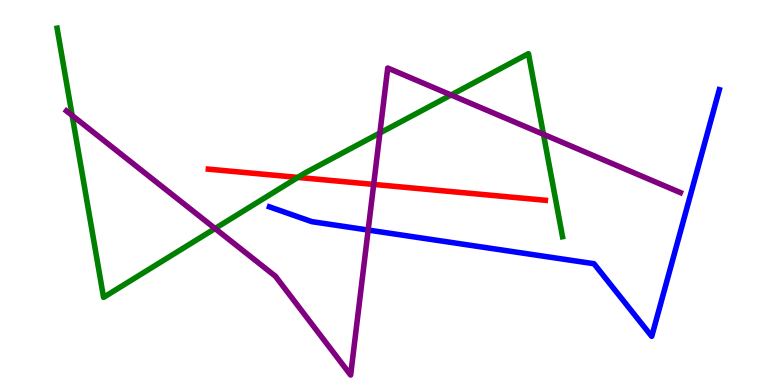[{'lines': ['blue', 'red'], 'intersections': []}, {'lines': ['green', 'red'], 'intersections': [{'x': 3.84, 'y': 5.39}]}, {'lines': ['purple', 'red'], 'intersections': [{'x': 4.82, 'y': 5.21}]}, {'lines': ['blue', 'green'], 'intersections': []}, {'lines': ['blue', 'purple'], 'intersections': [{'x': 4.75, 'y': 4.02}]}, {'lines': ['green', 'purple'], 'intersections': [{'x': 0.931, 'y': 7.0}, {'x': 2.78, 'y': 4.06}, {'x': 4.9, 'y': 6.55}, {'x': 5.82, 'y': 7.53}, {'x': 7.01, 'y': 6.51}]}]